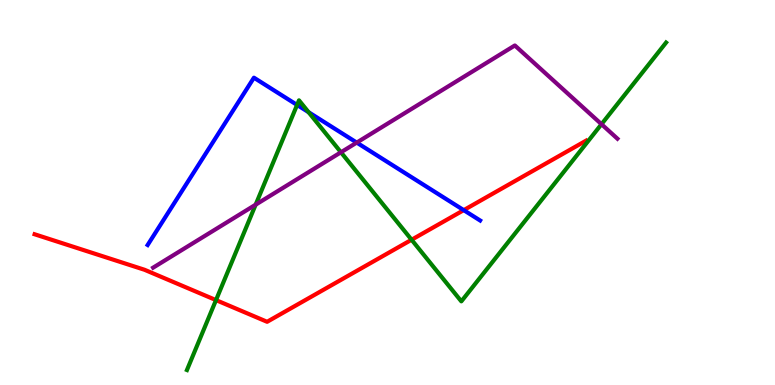[{'lines': ['blue', 'red'], 'intersections': [{'x': 5.98, 'y': 4.54}]}, {'lines': ['green', 'red'], 'intersections': [{'x': 2.79, 'y': 2.21}, {'x': 5.31, 'y': 3.77}]}, {'lines': ['purple', 'red'], 'intersections': []}, {'lines': ['blue', 'green'], 'intersections': [{'x': 3.83, 'y': 7.27}, {'x': 3.98, 'y': 7.09}]}, {'lines': ['blue', 'purple'], 'intersections': [{'x': 4.6, 'y': 6.3}]}, {'lines': ['green', 'purple'], 'intersections': [{'x': 3.3, 'y': 4.68}, {'x': 4.4, 'y': 6.04}, {'x': 7.76, 'y': 6.77}]}]